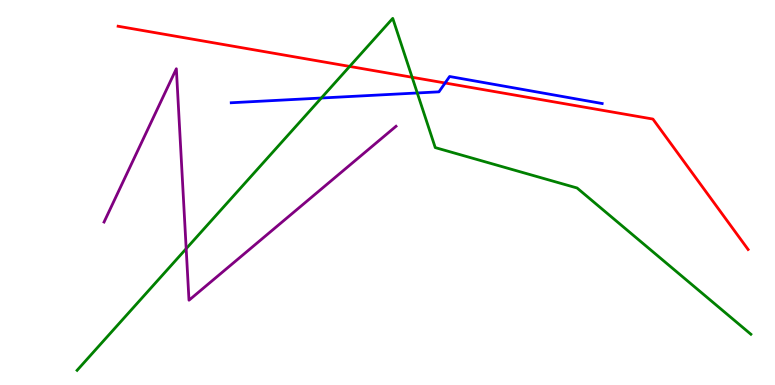[{'lines': ['blue', 'red'], 'intersections': [{'x': 5.74, 'y': 7.84}]}, {'lines': ['green', 'red'], 'intersections': [{'x': 4.51, 'y': 8.27}, {'x': 5.32, 'y': 7.99}]}, {'lines': ['purple', 'red'], 'intersections': []}, {'lines': ['blue', 'green'], 'intersections': [{'x': 4.15, 'y': 7.45}, {'x': 5.38, 'y': 7.59}]}, {'lines': ['blue', 'purple'], 'intersections': []}, {'lines': ['green', 'purple'], 'intersections': [{'x': 2.4, 'y': 3.54}]}]